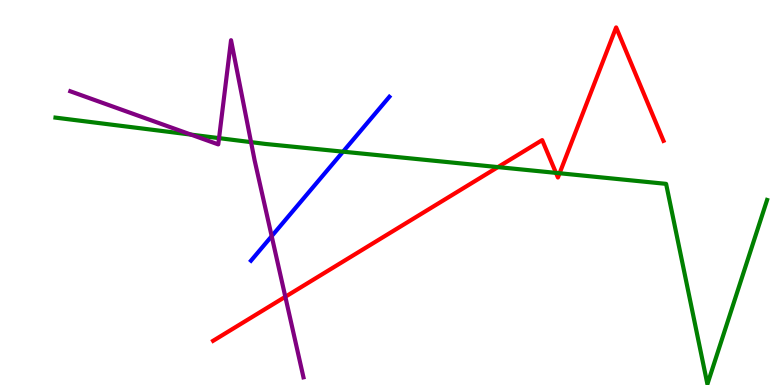[{'lines': ['blue', 'red'], 'intersections': []}, {'lines': ['green', 'red'], 'intersections': [{'x': 6.42, 'y': 5.66}, {'x': 7.17, 'y': 5.51}, {'x': 7.22, 'y': 5.5}]}, {'lines': ['purple', 'red'], 'intersections': [{'x': 3.68, 'y': 2.29}]}, {'lines': ['blue', 'green'], 'intersections': [{'x': 4.43, 'y': 6.06}]}, {'lines': ['blue', 'purple'], 'intersections': [{'x': 3.51, 'y': 3.87}]}, {'lines': ['green', 'purple'], 'intersections': [{'x': 2.46, 'y': 6.5}, {'x': 2.83, 'y': 6.41}, {'x': 3.24, 'y': 6.31}]}]